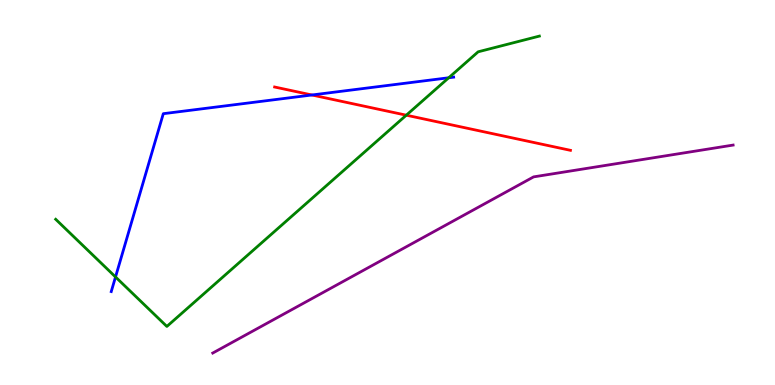[{'lines': ['blue', 'red'], 'intersections': [{'x': 4.02, 'y': 7.53}]}, {'lines': ['green', 'red'], 'intersections': [{'x': 5.24, 'y': 7.01}]}, {'lines': ['purple', 'red'], 'intersections': []}, {'lines': ['blue', 'green'], 'intersections': [{'x': 1.49, 'y': 2.81}, {'x': 5.79, 'y': 7.98}]}, {'lines': ['blue', 'purple'], 'intersections': []}, {'lines': ['green', 'purple'], 'intersections': []}]